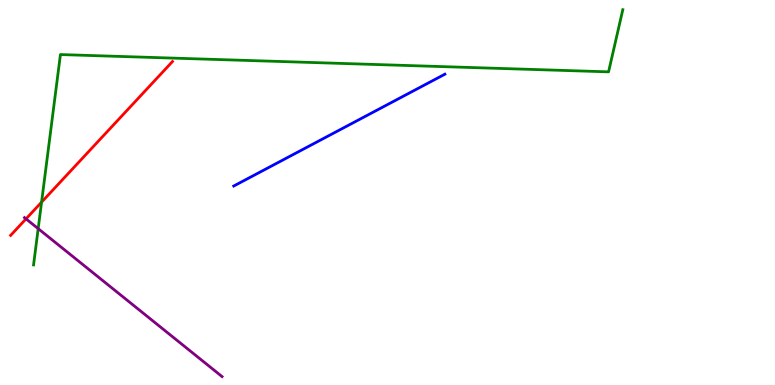[{'lines': ['blue', 'red'], 'intersections': []}, {'lines': ['green', 'red'], 'intersections': [{'x': 0.536, 'y': 4.75}]}, {'lines': ['purple', 'red'], 'intersections': [{'x': 0.336, 'y': 4.32}]}, {'lines': ['blue', 'green'], 'intersections': []}, {'lines': ['blue', 'purple'], 'intersections': []}, {'lines': ['green', 'purple'], 'intersections': [{'x': 0.493, 'y': 4.06}]}]